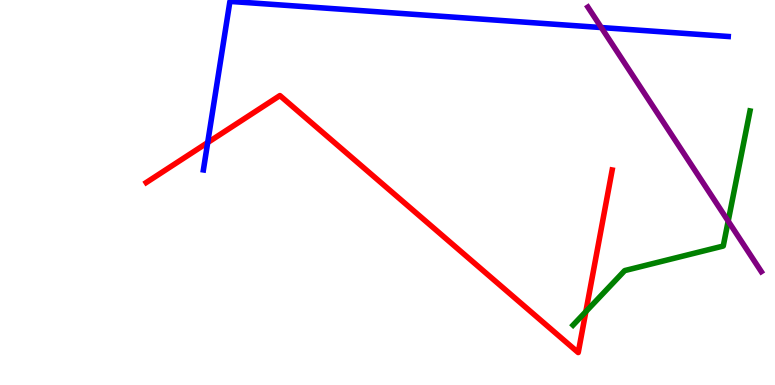[{'lines': ['blue', 'red'], 'intersections': [{'x': 2.68, 'y': 6.3}]}, {'lines': ['green', 'red'], 'intersections': [{'x': 7.56, 'y': 1.91}]}, {'lines': ['purple', 'red'], 'intersections': []}, {'lines': ['blue', 'green'], 'intersections': []}, {'lines': ['blue', 'purple'], 'intersections': [{'x': 7.76, 'y': 9.28}]}, {'lines': ['green', 'purple'], 'intersections': [{'x': 9.4, 'y': 4.26}]}]